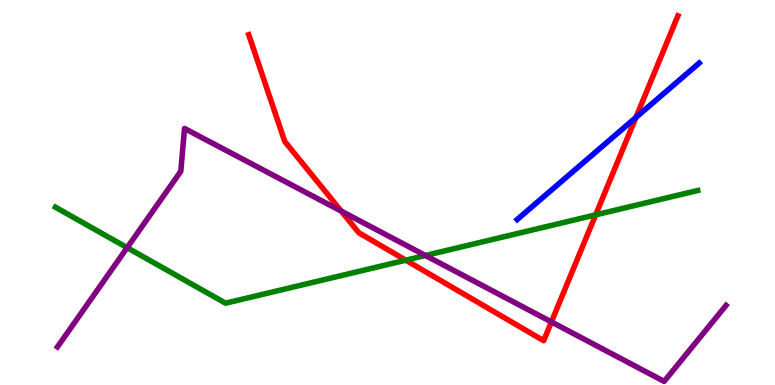[{'lines': ['blue', 'red'], 'intersections': [{'x': 8.21, 'y': 6.95}]}, {'lines': ['green', 'red'], 'intersections': [{'x': 5.24, 'y': 3.24}, {'x': 7.69, 'y': 4.42}]}, {'lines': ['purple', 'red'], 'intersections': [{'x': 4.4, 'y': 4.52}, {'x': 7.11, 'y': 1.64}]}, {'lines': ['blue', 'green'], 'intersections': []}, {'lines': ['blue', 'purple'], 'intersections': []}, {'lines': ['green', 'purple'], 'intersections': [{'x': 1.64, 'y': 3.57}, {'x': 5.49, 'y': 3.36}]}]